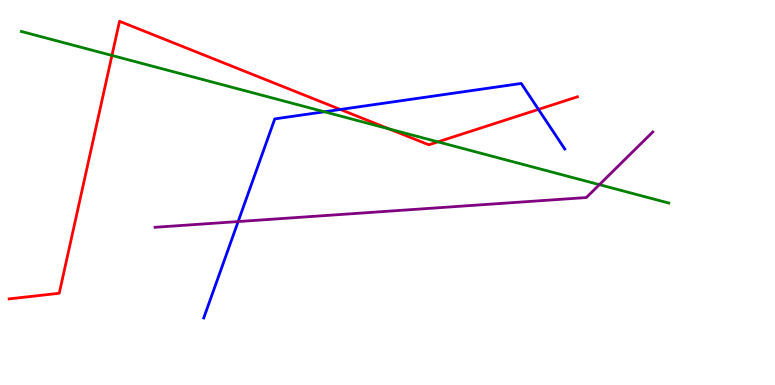[{'lines': ['blue', 'red'], 'intersections': [{'x': 4.39, 'y': 7.16}, {'x': 6.95, 'y': 7.16}]}, {'lines': ['green', 'red'], 'intersections': [{'x': 1.44, 'y': 8.56}, {'x': 5.02, 'y': 6.65}, {'x': 5.65, 'y': 6.32}]}, {'lines': ['purple', 'red'], 'intersections': []}, {'lines': ['blue', 'green'], 'intersections': [{'x': 4.19, 'y': 7.1}]}, {'lines': ['blue', 'purple'], 'intersections': [{'x': 3.07, 'y': 4.25}]}, {'lines': ['green', 'purple'], 'intersections': [{'x': 7.73, 'y': 5.2}]}]